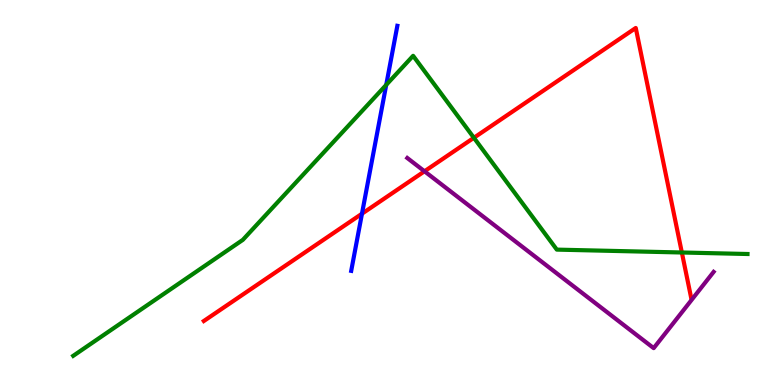[{'lines': ['blue', 'red'], 'intersections': [{'x': 4.67, 'y': 4.45}]}, {'lines': ['green', 'red'], 'intersections': [{'x': 6.11, 'y': 6.42}, {'x': 8.8, 'y': 3.44}]}, {'lines': ['purple', 'red'], 'intersections': [{'x': 5.48, 'y': 5.55}]}, {'lines': ['blue', 'green'], 'intersections': [{'x': 4.98, 'y': 7.8}]}, {'lines': ['blue', 'purple'], 'intersections': []}, {'lines': ['green', 'purple'], 'intersections': []}]